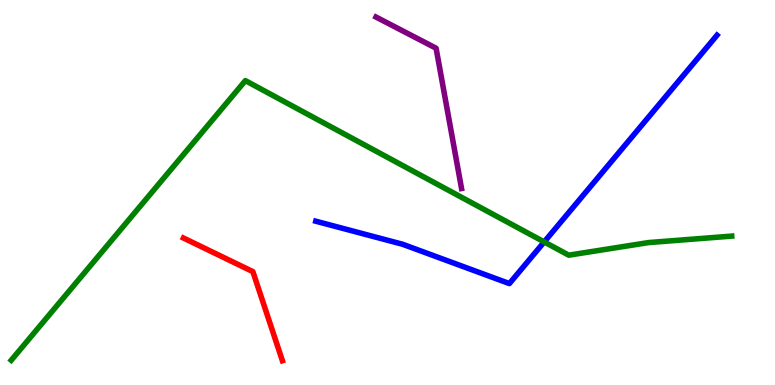[{'lines': ['blue', 'red'], 'intersections': []}, {'lines': ['green', 'red'], 'intersections': []}, {'lines': ['purple', 'red'], 'intersections': []}, {'lines': ['blue', 'green'], 'intersections': [{'x': 7.02, 'y': 3.72}]}, {'lines': ['blue', 'purple'], 'intersections': []}, {'lines': ['green', 'purple'], 'intersections': []}]